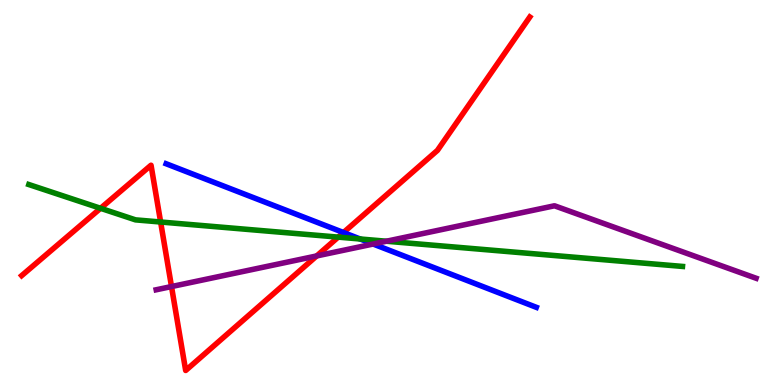[{'lines': ['blue', 'red'], 'intersections': [{'x': 4.43, 'y': 3.96}]}, {'lines': ['green', 'red'], 'intersections': [{'x': 1.3, 'y': 4.59}, {'x': 2.07, 'y': 4.23}, {'x': 4.36, 'y': 3.84}]}, {'lines': ['purple', 'red'], 'intersections': [{'x': 2.21, 'y': 2.56}, {'x': 4.09, 'y': 3.35}]}, {'lines': ['blue', 'green'], 'intersections': [{'x': 4.65, 'y': 3.79}]}, {'lines': ['blue', 'purple'], 'intersections': [{'x': 4.81, 'y': 3.66}]}, {'lines': ['green', 'purple'], 'intersections': [{'x': 4.99, 'y': 3.73}]}]